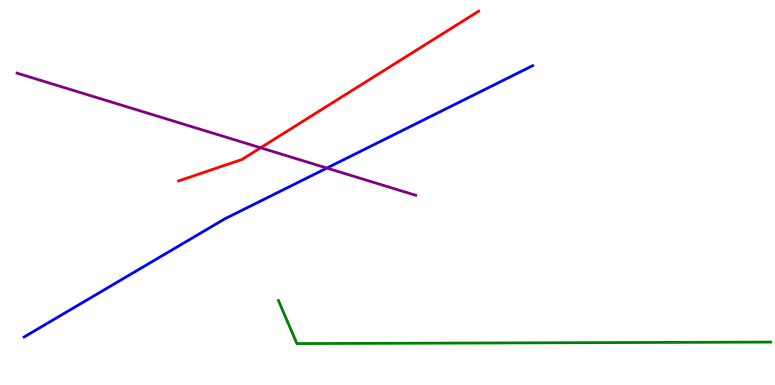[{'lines': ['blue', 'red'], 'intersections': []}, {'lines': ['green', 'red'], 'intersections': []}, {'lines': ['purple', 'red'], 'intersections': [{'x': 3.36, 'y': 6.16}]}, {'lines': ['blue', 'green'], 'intersections': []}, {'lines': ['blue', 'purple'], 'intersections': [{'x': 4.22, 'y': 5.63}]}, {'lines': ['green', 'purple'], 'intersections': []}]